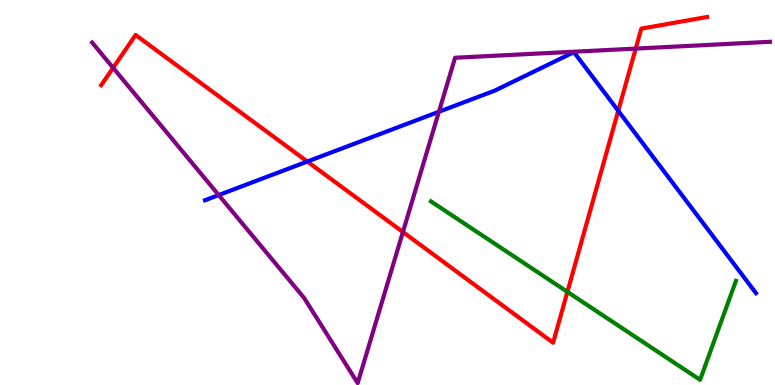[{'lines': ['blue', 'red'], 'intersections': [{'x': 3.97, 'y': 5.8}, {'x': 7.98, 'y': 7.12}]}, {'lines': ['green', 'red'], 'intersections': [{'x': 7.32, 'y': 2.42}]}, {'lines': ['purple', 'red'], 'intersections': [{'x': 1.46, 'y': 8.24}, {'x': 5.2, 'y': 3.97}, {'x': 8.2, 'y': 8.74}]}, {'lines': ['blue', 'green'], 'intersections': []}, {'lines': ['blue', 'purple'], 'intersections': [{'x': 2.82, 'y': 4.93}, {'x': 5.66, 'y': 7.1}]}, {'lines': ['green', 'purple'], 'intersections': []}]